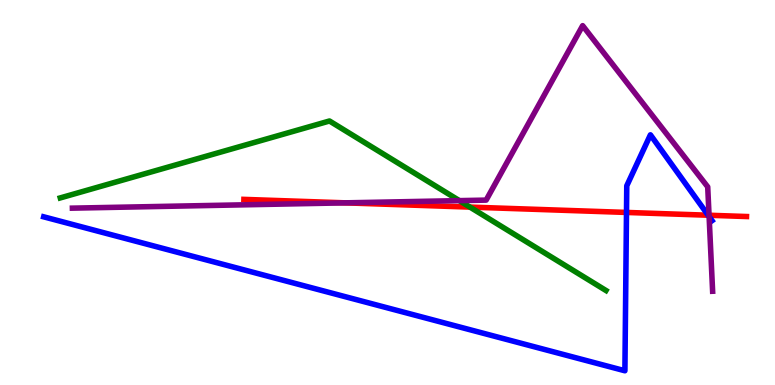[{'lines': ['blue', 'red'], 'intersections': [{'x': 8.08, 'y': 4.48}, {'x': 9.14, 'y': 4.41}]}, {'lines': ['green', 'red'], 'intersections': [{'x': 6.06, 'y': 4.62}]}, {'lines': ['purple', 'red'], 'intersections': [{'x': 4.46, 'y': 4.73}, {'x': 9.15, 'y': 4.41}]}, {'lines': ['blue', 'green'], 'intersections': []}, {'lines': ['blue', 'purple'], 'intersections': [{'x': 9.15, 'y': 4.38}]}, {'lines': ['green', 'purple'], 'intersections': [{'x': 5.93, 'y': 4.79}]}]